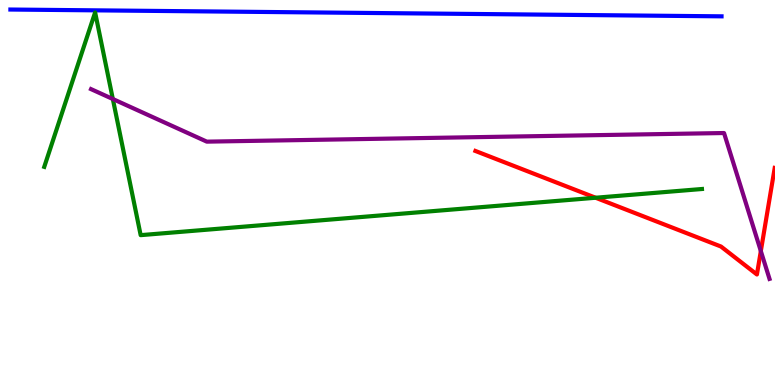[{'lines': ['blue', 'red'], 'intersections': []}, {'lines': ['green', 'red'], 'intersections': [{'x': 7.69, 'y': 4.86}]}, {'lines': ['purple', 'red'], 'intersections': [{'x': 9.82, 'y': 3.48}]}, {'lines': ['blue', 'green'], 'intersections': []}, {'lines': ['blue', 'purple'], 'intersections': []}, {'lines': ['green', 'purple'], 'intersections': [{'x': 1.46, 'y': 7.43}]}]